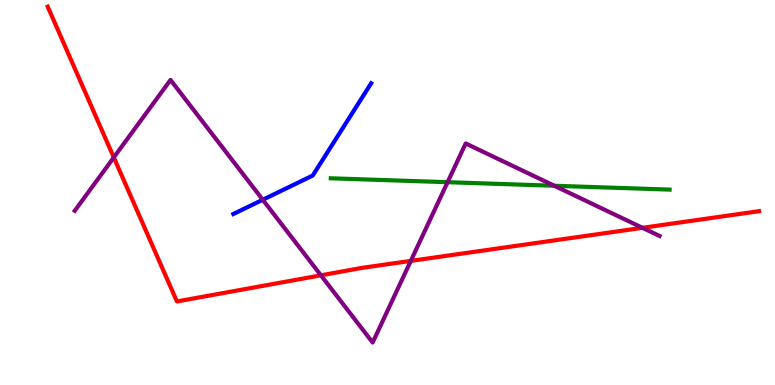[{'lines': ['blue', 'red'], 'intersections': []}, {'lines': ['green', 'red'], 'intersections': []}, {'lines': ['purple', 'red'], 'intersections': [{'x': 1.47, 'y': 5.91}, {'x': 4.14, 'y': 2.85}, {'x': 5.3, 'y': 3.22}, {'x': 8.29, 'y': 4.08}]}, {'lines': ['blue', 'green'], 'intersections': []}, {'lines': ['blue', 'purple'], 'intersections': [{'x': 3.39, 'y': 4.81}]}, {'lines': ['green', 'purple'], 'intersections': [{'x': 5.78, 'y': 5.27}, {'x': 7.15, 'y': 5.18}]}]